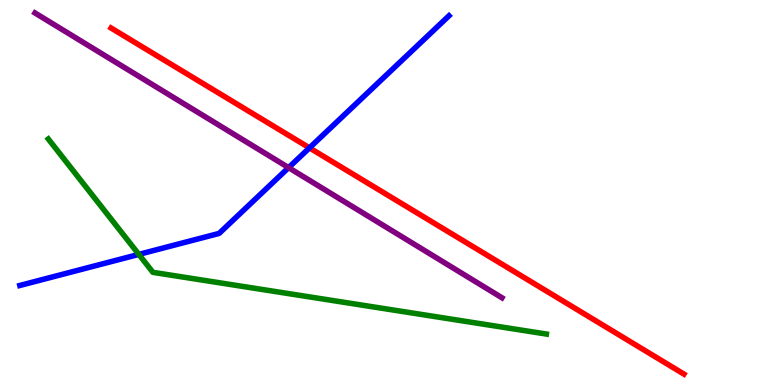[{'lines': ['blue', 'red'], 'intersections': [{'x': 3.99, 'y': 6.16}]}, {'lines': ['green', 'red'], 'intersections': []}, {'lines': ['purple', 'red'], 'intersections': []}, {'lines': ['blue', 'green'], 'intersections': [{'x': 1.79, 'y': 3.39}]}, {'lines': ['blue', 'purple'], 'intersections': [{'x': 3.72, 'y': 5.65}]}, {'lines': ['green', 'purple'], 'intersections': []}]